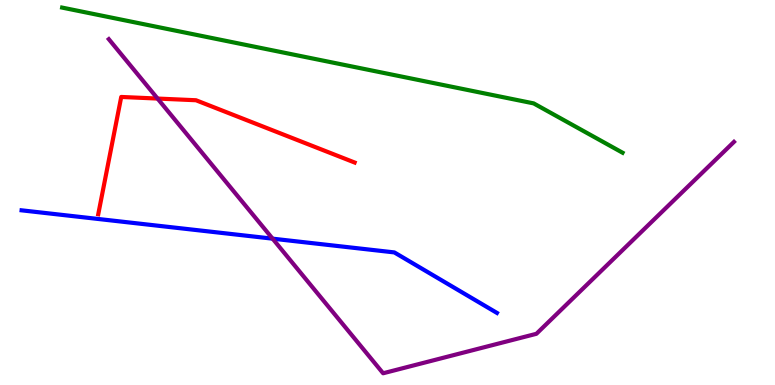[{'lines': ['blue', 'red'], 'intersections': []}, {'lines': ['green', 'red'], 'intersections': []}, {'lines': ['purple', 'red'], 'intersections': [{'x': 2.03, 'y': 7.44}]}, {'lines': ['blue', 'green'], 'intersections': []}, {'lines': ['blue', 'purple'], 'intersections': [{'x': 3.52, 'y': 3.8}]}, {'lines': ['green', 'purple'], 'intersections': []}]